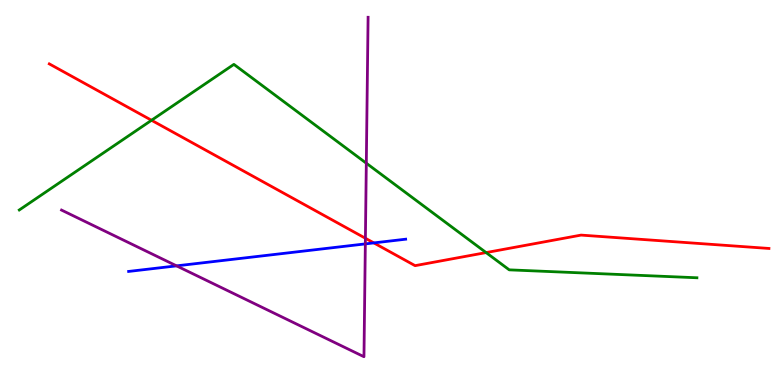[{'lines': ['blue', 'red'], 'intersections': [{'x': 4.82, 'y': 3.69}]}, {'lines': ['green', 'red'], 'intersections': [{'x': 1.96, 'y': 6.88}, {'x': 6.27, 'y': 3.44}]}, {'lines': ['purple', 'red'], 'intersections': [{'x': 4.71, 'y': 3.81}]}, {'lines': ['blue', 'green'], 'intersections': []}, {'lines': ['blue', 'purple'], 'intersections': [{'x': 2.28, 'y': 3.09}, {'x': 4.71, 'y': 3.67}]}, {'lines': ['green', 'purple'], 'intersections': [{'x': 4.73, 'y': 5.76}]}]